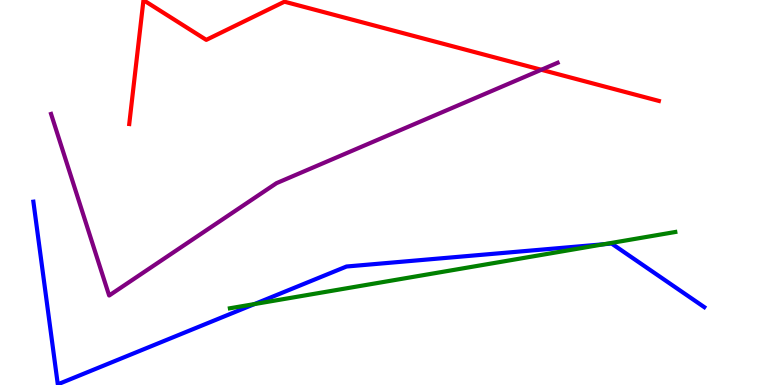[{'lines': ['blue', 'red'], 'intersections': []}, {'lines': ['green', 'red'], 'intersections': []}, {'lines': ['purple', 'red'], 'intersections': [{'x': 6.98, 'y': 8.19}]}, {'lines': ['blue', 'green'], 'intersections': [{'x': 3.28, 'y': 2.1}, {'x': 7.79, 'y': 3.66}]}, {'lines': ['blue', 'purple'], 'intersections': []}, {'lines': ['green', 'purple'], 'intersections': []}]